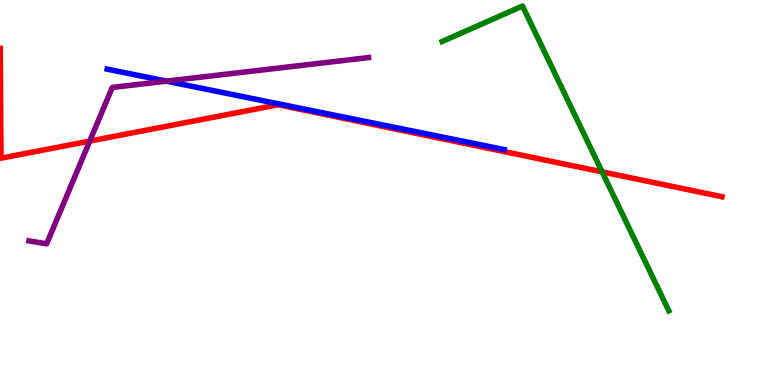[{'lines': ['blue', 'red'], 'intersections': []}, {'lines': ['green', 'red'], 'intersections': [{'x': 7.77, 'y': 5.54}]}, {'lines': ['purple', 'red'], 'intersections': [{'x': 1.16, 'y': 6.34}]}, {'lines': ['blue', 'green'], 'intersections': []}, {'lines': ['blue', 'purple'], 'intersections': [{'x': 2.15, 'y': 7.89}]}, {'lines': ['green', 'purple'], 'intersections': []}]